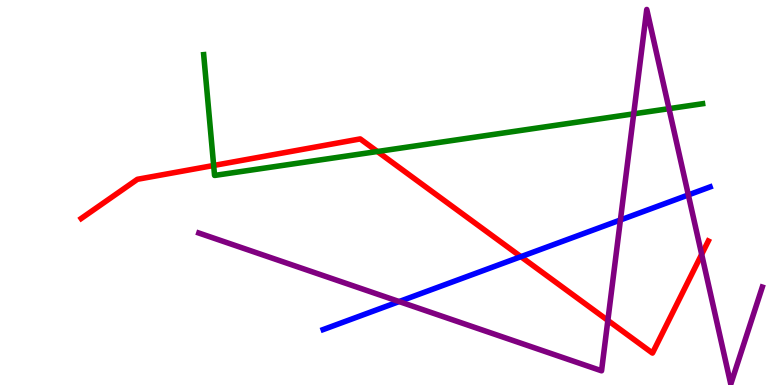[{'lines': ['blue', 'red'], 'intersections': [{'x': 6.72, 'y': 3.33}]}, {'lines': ['green', 'red'], 'intersections': [{'x': 2.76, 'y': 5.7}, {'x': 4.87, 'y': 6.06}]}, {'lines': ['purple', 'red'], 'intersections': [{'x': 7.84, 'y': 1.68}, {'x': 9.05, 'y': 3.39}]}, {'lines': ['blue', 'green'], 'intersections': []}, {'lines': ['blue', 'purple'], 'intersections': [{'x': 5.15, 'y': 2.17}, {'x': 8.01, 'y': 4.29}, {'x': 8.88, 'y': 4.94}]}, {'lines': ['green', 'purple'], 'intersections': [{'x': 8.18, 'y': 7.04}, {'x': 8.63, 'y': 7.18}]}]